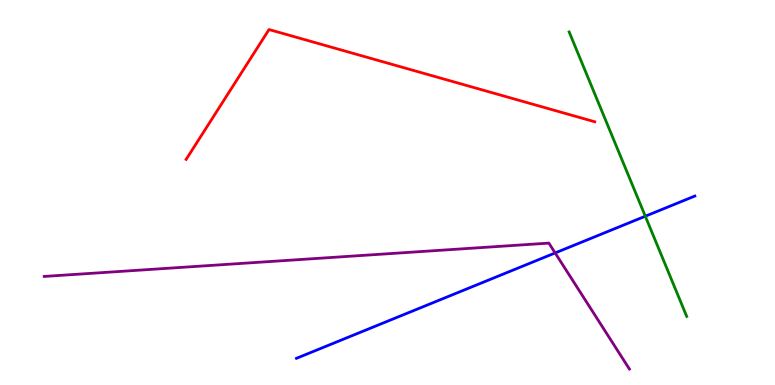[{'lines': ['blue', 'red'], 'intersections': []}, {'lines': ['green', 'red'], 'intersections': []}, {'lines': ['purple', 'red'], 'intersections': []}, {'lines': ['blue', 'green'], 'intersections': [{'x': 8.33, 'y': 4.38}]}, {'lines': ['blue', 'purple'], 'intersections': [{'x': 7.16, 'y': 3.43}]}, {'lines': ['green', 'purple'], 'intersections': []}]